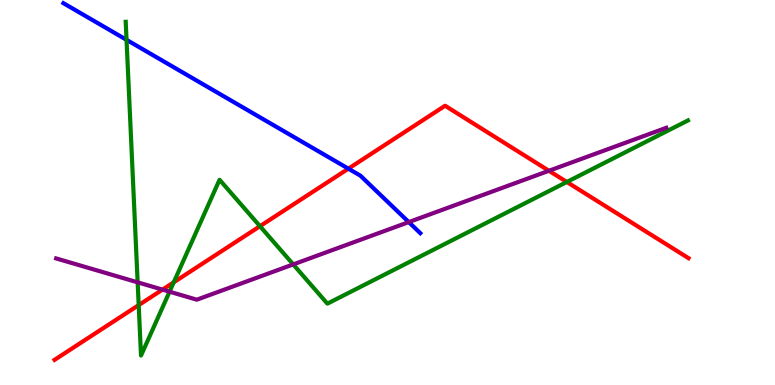[{'lines': ['blue', 'red'], 'intersections': [{'x': 4.5, 'y': 5.62}]}, {'lines': ['green', 'red'], 'intersections': [{'x': 1.79, 'y': 2.08}, {'x': 2.24, 'y': 2.67}, {'x': 3.35, 'y': 4.12}, {'x': 7.31, 'y': 5.27}]}, {'lines': ['purple', 'red'], 'intersections': [{'x': 2.1, 'y': 2.48}, {'x': 7.08, 'y': 5.56}]}, {'lines': ['blue', 'green'], 'intersections': [{'x': 1.63, 'y': 8.97}]}, {'lines': ['blue', 'purple'], 'intersections': [{'x': 5.27, 'y': 4.23}]}, {'lines': ['green', 'purple'], 'intersections': [{'x': 1.78, 'y': 2.67}, {'x': 2.19, 'y': 2.42}, {'x': 3.78, 'y': 3.13}]}]